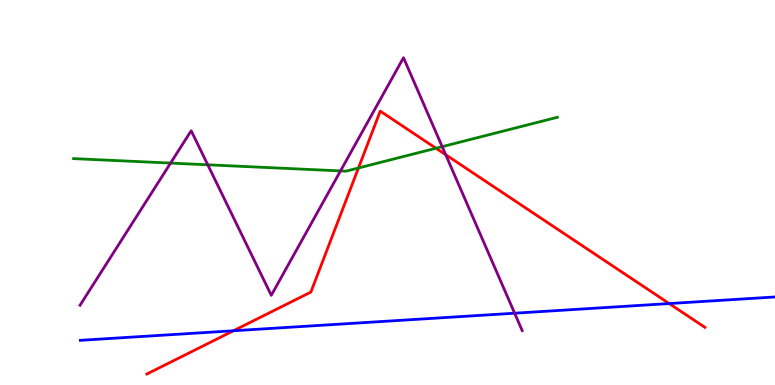[{'lines': ['blue', 'red'], 'intersections': [{'x': 3.01, 'y': 1.41}, {'x': 8.63, 'y': 2.12}]}, {'lines': ['green', 'red'], 'intersections': [{'x': 4.63, 'y': 5.64}, {'x': 5.63, 'y': 6.15}]}, {'lines': ['purple', 'red'], 'intersections': [{'x': 5.75, 'y': 5.98}]}, {'lines': ['blue', 'green'], 'intersections': []}, {'lines': ['blue', 'purple'], 'intersections': [{'x': 6.64, 'y': 1.86}]}, {'lines': ['green', 'purple'], 'intersections': [{'x': 2.2, 'y': 5.76}, {'x': 2.68, 'y': 5.72}, {'x': 4.39, 'y': 5.56}, {'x': 5.71, 'y': 6.19}]}]